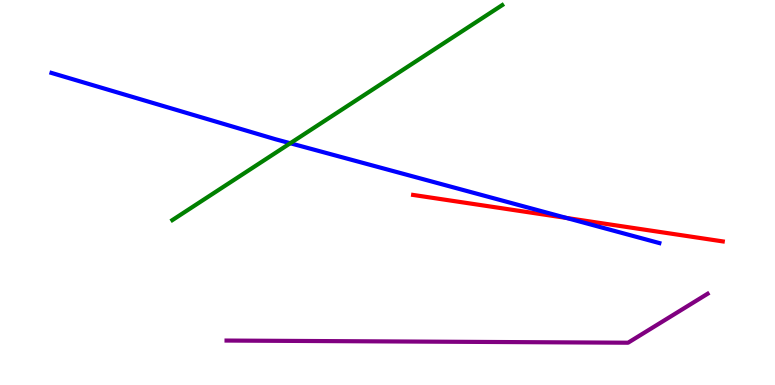[{'lines': ['blue', 'red'], 'intersections': [{'x': 7.31, 'y': 4.34}]}, {'lines': ['green', 'red'], 'intersections': []}, {'lines': ['purple', 'red'], 'intersections': []}, {'lines': ['blue', 'green'], 'intersections': [{'x': 3.75, 'y': 6.28}]}, {'lines': ['blue', 'purple'], 'intersections': []}, {'lines': ['green', 'purple'], 'intersections': []}]